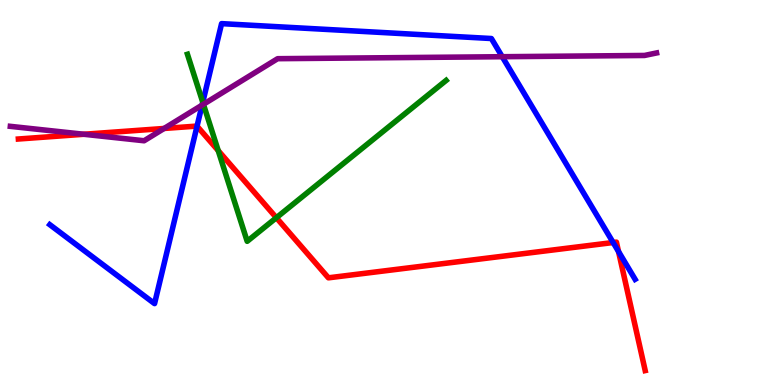[{'lines': ['blue', 'red'], 'intersections': [{'x': 2.54, 'y': 6.72}, {'x': 7.91, 'y': 3.7}, {'x': 7.98, 'y': 3.47}]}, {'lines': ['green', 'red'], 'intersections': [{'x': 2.82, 'y': 6.09}, {'x': 3.57, 'y': 4.34}]}, {'lines': ['purple', 'red'], 'intersections': [{'x': 1.08, 'y': 6.51}, {'x': 2.12, 'y': 6.66}]}, {'lines': ['blue', 'green'], 'intersections': [{'x': 2.62, 'y': 7.34}]}, {'lines': ['blue', 'purple'], 'intersections': [{'x': 2.61, 'y': 7.27}, {'x': 6.48, 'y': 8.53}]}, {'lines': ['green', 'purple'], 'intersections': [{'x': 2.62, 'y': 7.29}]}]